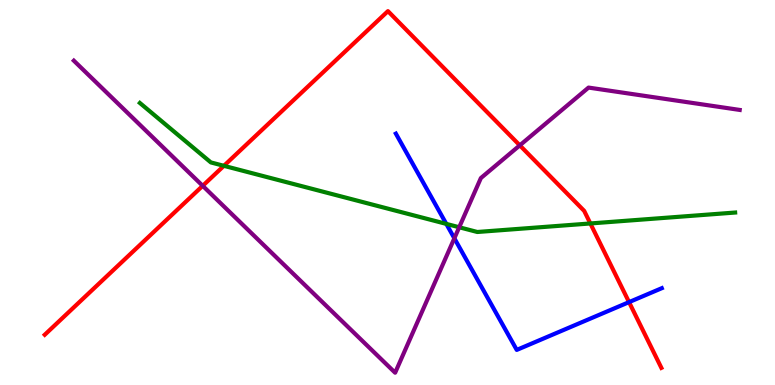[{'lines': ['blue', 'red'], 'intersections': [{'x': 8.12, 'y': 2.15}]}, {'lines': ['green', 'red'], 'intersections': [{'x': 2.89, 'y': 5.69}, {'x': 7.62, 'y': 4.2}]}, {'lines': ['purple', 'red'], 'intersections': [{'x': 2.62, 'y': 5.17}, {'x': 6.71, 'y': 6.22}]}, {'lines': ['blue', 'green'], 'intersections': [{'x': 5.76, 'y': 4.18}]}, {'lines': ['blue', 'purple'], 'intersections': [{'x': 5.86, 'y': 3.81}]}, {'lines': ['green', 'purple'], 'intersections': [{'x': 5.93, 'y': 4.1}]}]